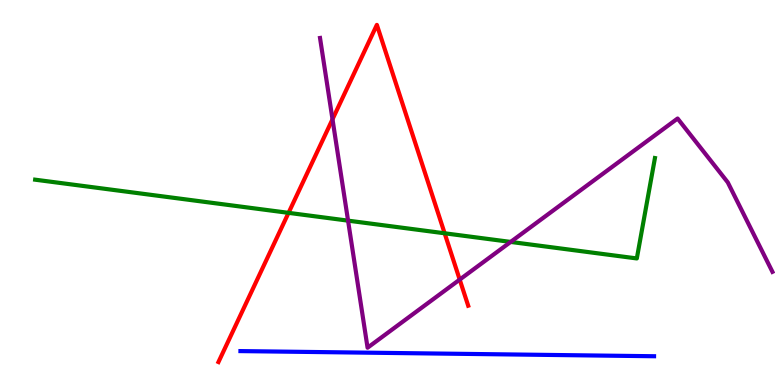[{'lines': ['blue', 'red'], 'intersections': []}, {'lines': ['green', 'red'], 'intersections': [{'x': 3.72, 'y': 4.47}, {'x': 5.74, 'y': 3.94}]}, {'lines': ['purple', 'red'], 'intersections': [{'x': 4.29, 'y': 6.9}, {'x': 5.93, 'y': 2.74}]}, {'lines': ['blue', 'green'], 'intersections': []}, {'lines': ['blue', 'purple'], 'intersections': []}, {'lines': ['green', 'purple'], 'intersections': [{'x': 4.49, 'y': 4.27}, {'x': 6.59, 'y': 3.72}]}]